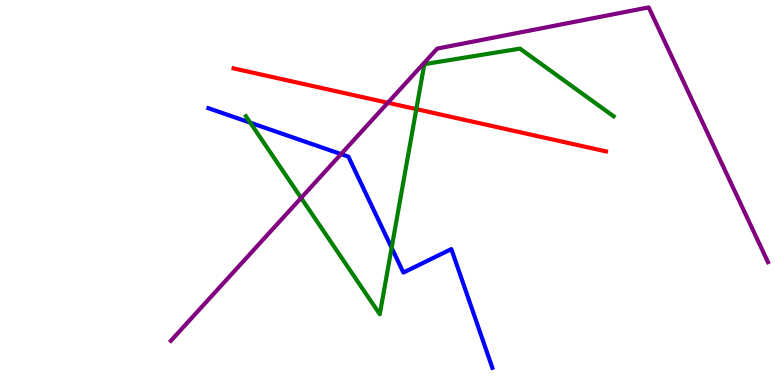[{'lines': ['blue', 'red'], 'intersections': []}, {'lines': ['green', 'red'], 'intersections': [{'x': 5.37, 'y': 7.17}]}, {'lines': ['purple', 'red'], 'intersections': [{'x': 5.0, 'y': 7.33}]}, {'lines': ['blue', 'green'], 'intersections': [{'x': 3.23, 'y': 6.81}, {'x': 5.05, 'y': 3.56}]}, {'lines': ['blue', 'purple'], 'intersections': [{'x': 4.4, 'y': 6.0}]}, {'lines': ['green', 'purple'], 'intersections': [{'x': 3.89, 'y': 4.86}]}]